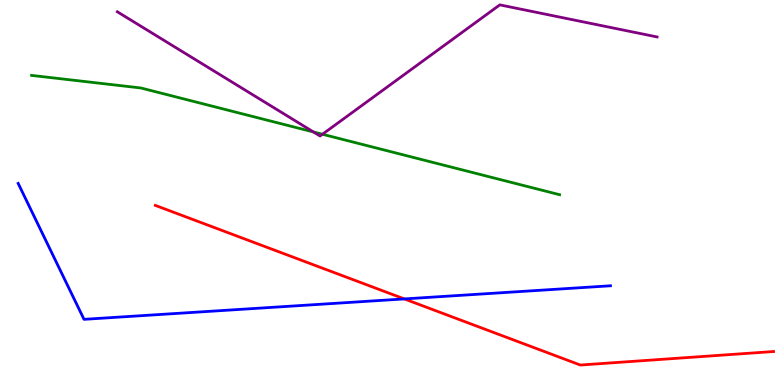[{'lines': ['blue', 'red'], 'intersections': [{'x': 5.22, 'y': 2.24}]}, {'lines': ['green', 'red'], 'intersections': []}, {'lines': ['purple', 'red'], 'intersections': []}, {'lines': ['blue', 'green'], 'intersections': []}, {'lines': ['blue', 'purple'], 'intersections': []}, {'lines': ['green', 'purple'], 'intersections': [{'x': 4.04, 'y': 6.57}, {'x': 4.16, 'y': 6.51}]}]